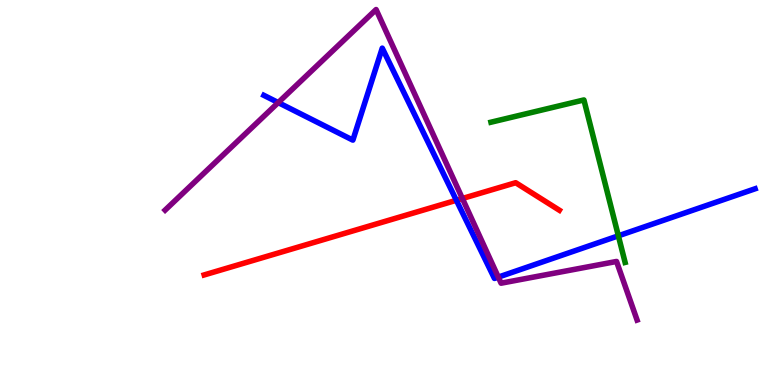[{'lines': ['blue', 'red'], 'intersections': [{'x': 5.89, 'y': 4.8}]}, {'lines': ['green', 'red'], 'intersections': []}, {'lines': ['purple', 'red'], 'intersections': [{'x': 5.97, 'y': 4.84}]}, {'lines': ['blue', 'green'], 'intersections': [{'x': 7.98, 'y': 3.87}]}, {'lines': ['blue', 'purple'], 'intersections': [{'x': 3.59, 'y': 7.34}, {'x': 6.43, 'y': 2.8}]}, {'lines': ['green', 'purple'], 'intersections': []}]